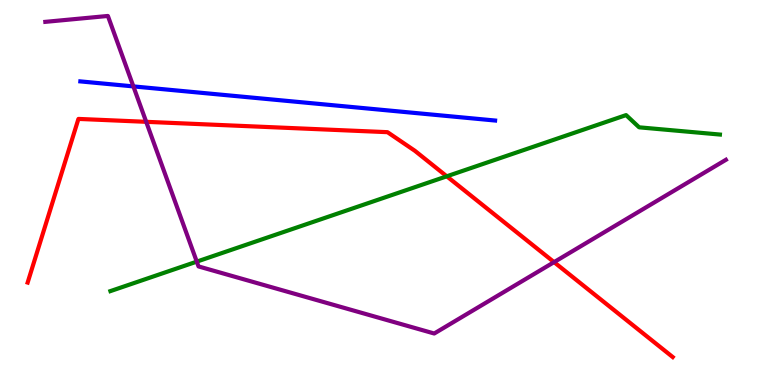[{'lines': ['blue', 'red'], 'intersections': []}, {'lines': ['green', 'red'], 'intersections': [{'x': 5.76, 'y': 5.42}]}, {'lines': ['purple', 'red'], 'intersections': [{'x': 1.89, 'y': 6.84}, {'x': 7.15, 'y': 3.19}]}, {'lines': ['blue', 'green'], 'intersections': []}, {'lines': ['blue', 'purple'], 'intersections': [{'x': 1.72, 'y': 7.76}]}, {'lines': ['green', 'purple'], 'intersections': [{'x': 2.54, 'y': 3.2}]}]